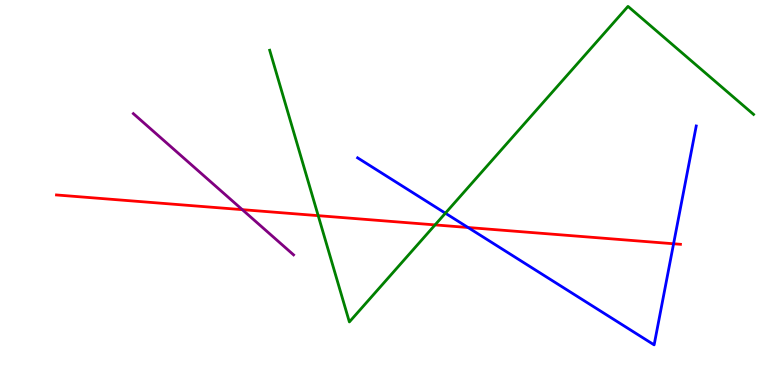[{'lines': ['blue', 'red'], 'intersections': [{'x': 6.04, 'y': 4.09}, {'x': 8.69, 'y': 3.67}]}, {'lines': ['green', 'red'], 'intersections': [{'x': 4.11, 'y': 4.4}, {'x': 5.61, 'y': 4.16}]}, {'lines': ['purple', 'red'], 'intersections': [{'x': 3.13, 'y': 4.55}]}, {'lines': ['blue', 'green'], 'intersections': [{'x': 5.75, 'y': 4.46}]}, {'lines': ['blue', 'purple'], 'intersections': []}, {'lines': ['green', 'purple'], 'intersections': []}]